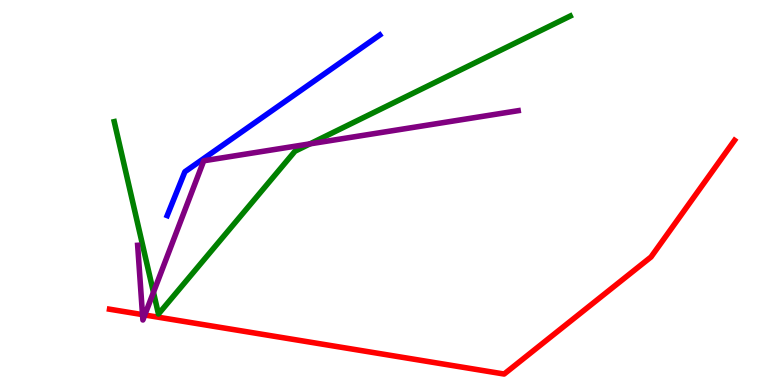[{'lines': ['blue', 'red'], 'intersections': []}, {'lines': ['green', 'red'], 'intersections': []}, {'lines': ['purple', 'red'], 'intersections': [{'x': 1.84, 'y': 1.83}, {'x': 1.87, 'y': 1.82}]}, {'lines': ['blue', 'green'], 'intersections': []}, {'lines': ['blue', 'purple'], 'intersections': []}, {'lines': ['green', 'purple'], 'intersections': [{'x': 1.98, 'y': 2.41}, {'x': 4.0, 'y': 6.26}]}]